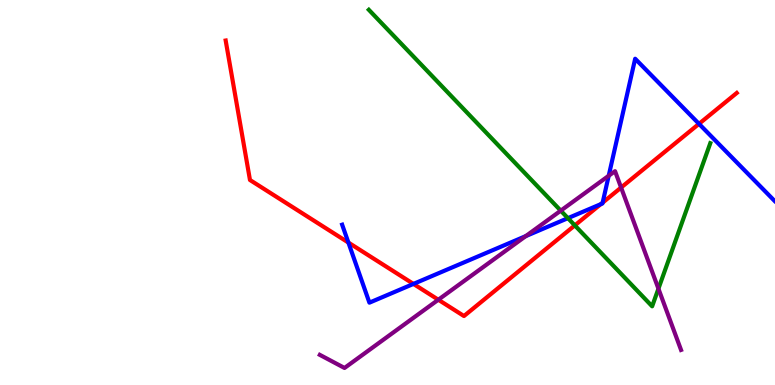[{'lines': ['blue', 'red'], 'intersections': [{'x': 4.5, 'y': 3.7}, {'x': 5.33, 'y': 2.63}, {'x': 7.75, 'y': 4.7}, {'x': 7.78, 'y': 4.74}, {'x': 9.02, 'y': 6.78}]}, {'lines': ['green', 'red'], 'intersections': [{'x': 7.42, 'y': 4.15}]}, {'lines': ['purple', 'red'], 'intersections': [{'x': 5.66, 'y': 2.21}, {'x': 8.01, 'y': 5.13}]}, {'lines': ['blue', 'green'], 'intersections': [{'x': 7.33, 'y': 4.33}]}, {'lines': ['blue', 'purple'], 'intersections': [{'x': 6.78, 'y': 3.87}, {'x': 7.85, 'y': 5.43}]}, {'lines': ['green', 'purple'], 'intersections': [{'x': 7.24, 'y': 4.53}, {'x': 8.5, 'y': 2.5}]}]